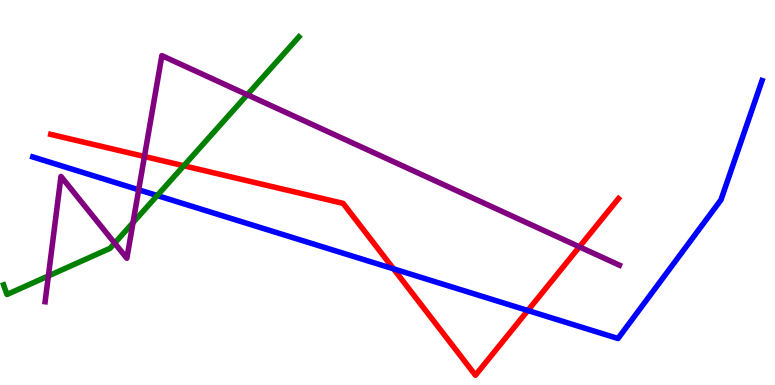[{'lines': ['blue', 'red'], 'intersections': [{'x': 5.08, 'y': 3.02}, {'x': 6.81, 'y': 1.93}]}, {'lines': ['green', 'red'], 'intersections': [{'x': 2.37, 'y': 5.69}]}, {'lines': ['purple', 'red'], 'intersections': [{'x': 1.86, 'y': 5.94}, {'x': 7.48, 'y': 3.59}]}, {'lines': ['blue', 'green'], 'intersections': [{'x': 2.03, 'y': 4.92}]}, {'lines': ['blue', 'purple'], 'intersections': [{'x': 1.79, 'y': 5.07}]}, {'lines': ['green', 'purple'], 'intersections': [{'x': 0.624, 'y': 2.83}, {'x': 1.48, 'y': 3.68}, {'x': 1.72, 'y': 4.22}, {'x': 3.19, 'y': 7.54}]}]